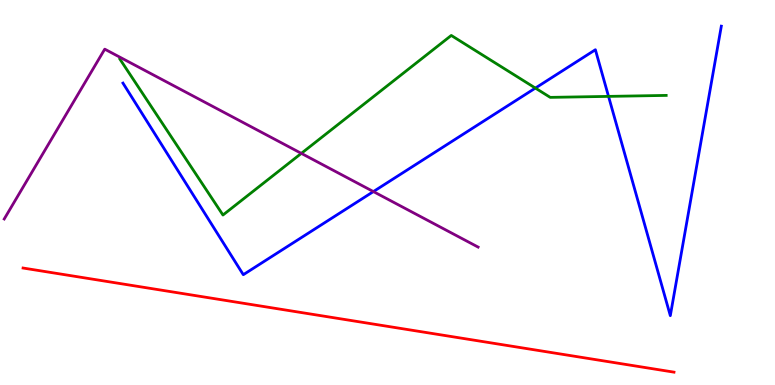[{'lines': ['blue', 'red'], 'intersections': []}, {'lines': ['green', 'red'], 'intersections': []}, {'lines': ['purple', 'red'], 'intersections': []}, {'lines': ['blue', 'green'], 'intersections': [{'x': 6.91, 'y': 7.71}, {'x': 7.85, 'y': 7.5}]}, {'lines': ['blue', 'purple'], 'intersections': [{'x': 4.82, 'y': 5.02}]}, {'lines': ['green', 'purple'], 'intersections': [{'x': 3.89, 'y': 6.02}]}]